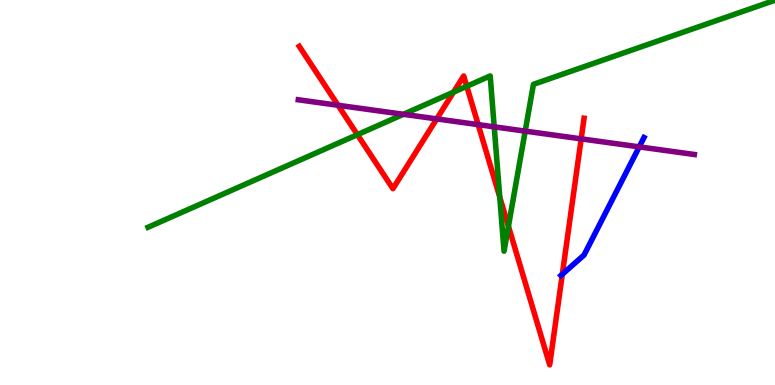[{'lines': ['blue', 'red'], 'intersections': [{'x': 7.26, 'y': 2.88}]}, {'lines': ['green', 'red'], 'intersections': [{'x': 4.61, 'y': 6.5}, {'x': 5.85, 'y': 7.61}, {'x': 6.02, 'y': 7.76}, {'x': 6.45, 'y': 4.88}, {'x': 6.56, 'y': 4.12}]}, {'lines': ['purple', 'red'], 'intersections': [{'x': 4.36, 'y': 7.27}, {'x': 5.64, 'y': 6.91}, {'x': 6.17, 'y': 6.76}, {'x': 7.5, 'y': 6.39}]}, {'lines': ['blue', 'green'], 'intersections': []}, {'lines': ['blue', 'purple'], 'intersections': [{'x': 8.25, 'y': 6.19}]}, {'lines': ['green', 'purple'], 'intersections': [{'x': 5.21, 'y': 7.03}, {'x': 6.38, 'y': 6.71}, {'x': 6.78, 'y': 6.59}]}]